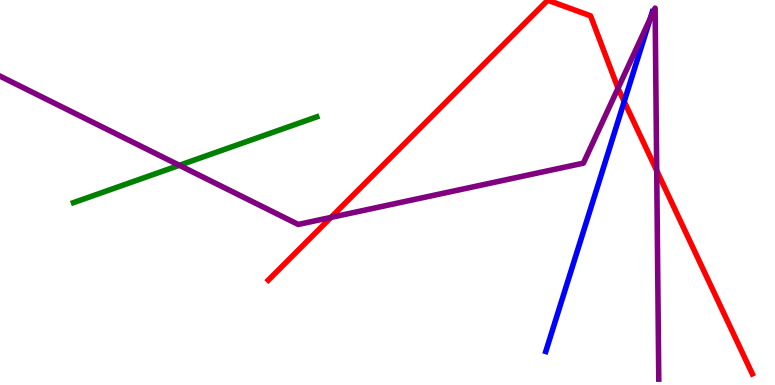[{'lines': ['blue', 'red'], 'intersections': [{'x': 8.05, 'y': 7.36}]}, {'lines': ['green', 'red'], 'intersections': []}, {'lines': ['purple', 'red'], 'intersections': [{'x': 4.27, 'y': 4.35}, {'x': 7.97, 'y': 7.71}, {'x': 8.47, 'y': 5.57}]}, {'lines': ['blue', 'green'], 'intersections': []}, {'lines': ['blue', 'purple'], 'intersections': [{'x': 8.39, 'y': 9.51}]}, {'lines': ['green', 'purple'], 'intersections': [{'x': 2.31, 'y': 5.71}]}]